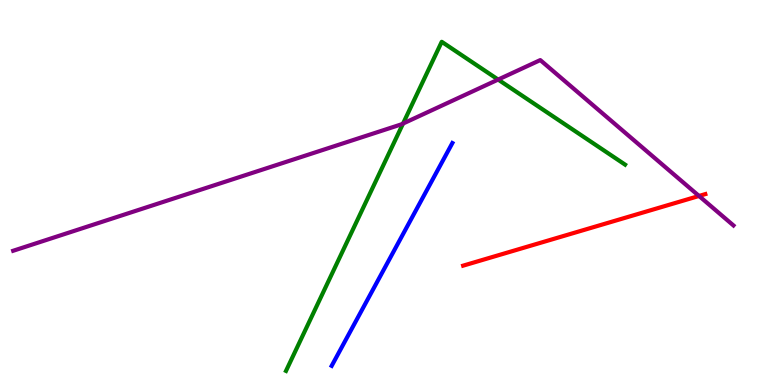[{'lines': ['blue', 'red'], 'intersections': []}, {'lines': ['green', 'red'], 'intersections': []}, {'lines': ['purple', 'red'], 'intersections': [{'x': 9.02, 'y': 4.91}]}, {'lines': ['blue', 'green'], 'intersections': []}, {'lines': ['blue', 'purple'], 'intersections': []}, {'lines': ['green', 'purple'], 'intersections': [{'x': 5.2, 'y': 6.79}, {'x': 6.43, 'y': 7.93}]}]